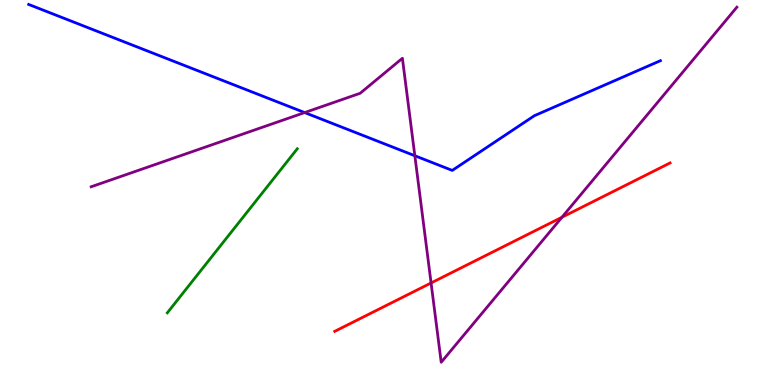[{'lines': ['blue', 'red'], 'intersections': []}, {'lines': ['green', 'red'], 'intersections': []}, {'lines': ['purple', 'red'], 'intersections': [{'x': 5.56, 'y': 2.65}, {'x': 7.25, 'y': 4.36}]}, {'lines': ['blue', 'green'], 'intersections': []}, {'lines': ['blue', 'purple'], 'intersections': [{'x': 3.93, 'y': 7.08}, {'x': 5.35, 'y': 5.95}]}, {'lines': ['green', 'purple'], 'intersections': []}]